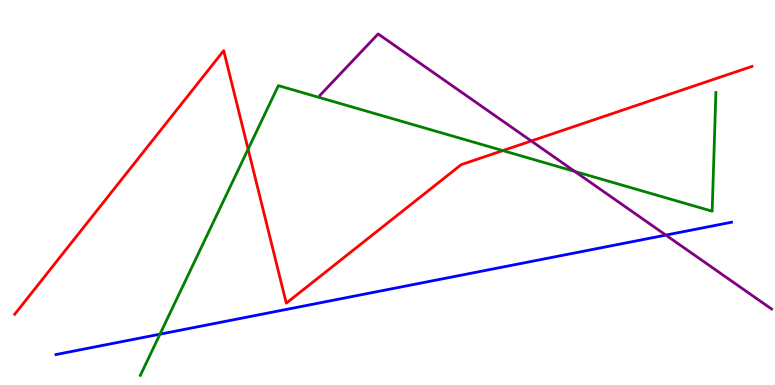[{'lines': ['blue', 'red'], 'intersections': []}, {'lines': ['green', 'red'], 'intersections': [{'x': 3.2, 'y': 6.13}, {'x': 6.49, 'y': 6.09}]}, {'lines': ['purple', 'red'], 'intersections': [{'x': 6.85, 'y': 6.34}]}, {'lines': ['blue', 'green'], 'intersections': [{'x': 2.06, 'y': 1.32}]}, {'lines': ['blue', 'purple'], 'intersections': [{'x': 8.59, 'y': 3.89}]}, {'lines': ['green', 'purple'], 'intersections': [{'x': 7.42, 'y': 5.55}]}]